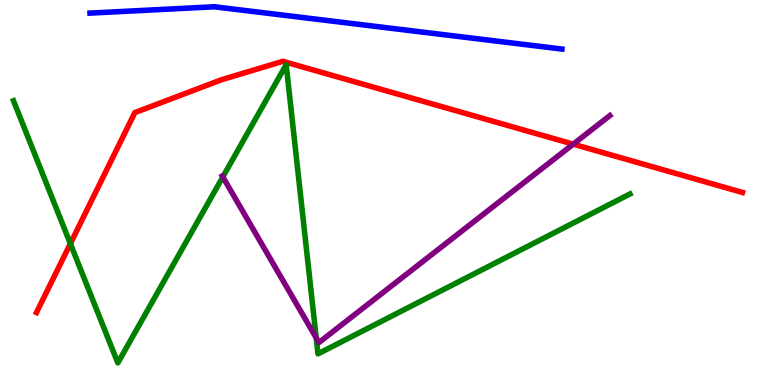[{'lines': ['blue', 'red'], 'intersections': []}, {'lines': ['green', 'red'], 'intersections': [{'x': 0.908, 'y': 3.67}]}, {'lines': ['purple', 'red'], 'intersections': [{'x': 7.4, 'y': 6.26}]}, {'lines': ['blue', 'green'], 'intersections': []}, {'lines': ['blue', 'purple'], 'intersections': []}, {'lines': ['green', 'purple'], 'intersections': [{'x': 2.88, 'y': 5.4}, {'x': 4.08, 'y': 1.22}]}]